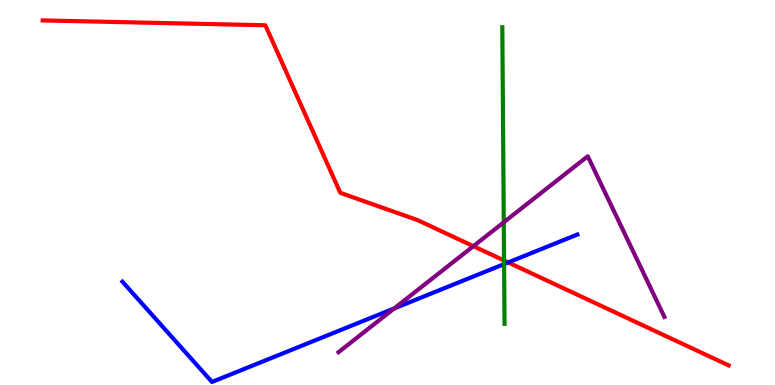[{'lines': ['blue', 'red'], 'intersections': [{'x': 6.56, 'y': 3.18}]}, {'lines': ['green', 'red'], 'intersections': [{'x': 6.5, 'y': 3.23}]}, {'lines': ['purple', 'red'], 'intersections': [{'x': 6.11, 'y': 3.61}]}, {'lines': ['blue', 'green'], 'intersections': [{'x': 6.5, 'y': 3.14}]}, {'lines': ['blue', 'purple'], 'intersections': [{'x': 5.09, 'y': 1.99}]}, {'lines': ['green', 'purple'], 'intersections': [{'x': 6.5, 'y': 4.23}]}]